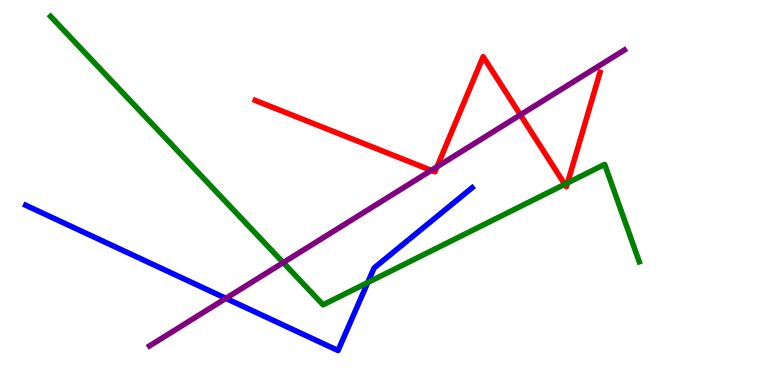[{'lines': ['blue', 'red'], 'intersections': []}, {'lines': ['green', 'red'], 'intersections': [{'x': 7.29, 'y': 5.21}, {'x': 7.32, 'y': 5.25}]}, {'lines': ['purple', 'red'], 'intersections': [{'x': 5.56, 'y': 5.57}, {'x': 5.64, 'y': 5.67}, {'x': 6.71, 'y': 7.02}]}, {'lines': ['blue', 'green'], 'intersections': [{'x': 4.74, 'y': 2.66}]}, {'lines': ['blue', 'purple'], 'intersections': [{'x': 2.91, 'y': 2.25}]}, {'lines': ['green', 'purple'], 'intersections': [{'x': 3.65, 'y': 3.18}]}]